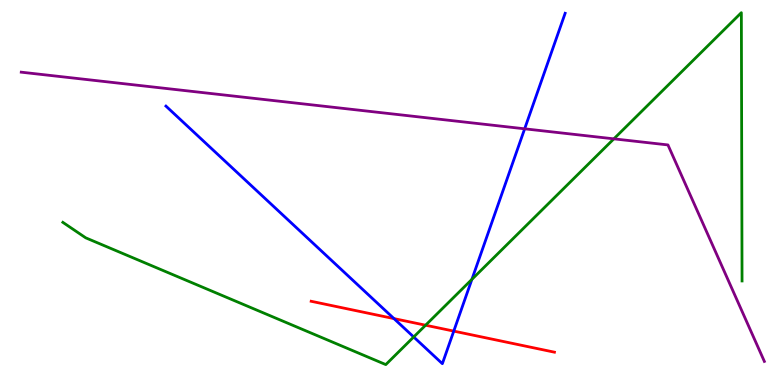[{'lines': ['blue', 'red'], 'intersections': [{'x': 5.08, 'y': 1.72}, {'x': 5.86, 'y': 1.4}]}, {'lines': ['green', 'red'], 'intersections': [{'x': 5.49, 'y': 1.55}]}, {'lines': ['purple', 'red'], 'intersections': []}, {'lines': ['blue', 'green'], 'intersections': [{'x': 5.34, 'y': 1.25}, {'x': 6.09, 'y': 2.74}]}, {'lines': ['blue', 'purple'], 'intersections': [{'x': 6.77, 'y': 6.65}]}, {'lines': ['green', 'purple'], 'intersections': [{'x': 7.92, 'y': 6.39}]}]